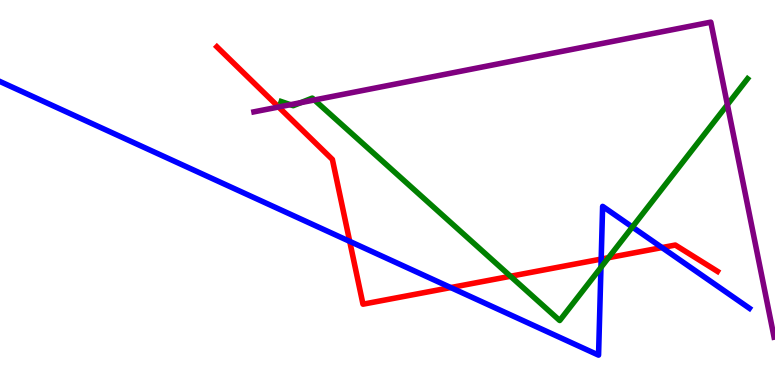[{'lines': ['blue', 'red'], 'intersections': [{'x': 4.51, 'y': 3.73}, {'x': 5.82, 'y': 2.53}, {'x': 7.76, 'y': 3.27}, {'x': 8.54, 'y': 3.57}]}, {'lines': ['green', 'red'], 'intersections': [{'x': 6.59, 'y': 2.82}, {'x': 7.85, 'y': 3.31}]}, {'lines': ['purple', 'red'], 'intersections': [{'x': 3.59, 'y': 7.22}]}, {'lines': ['blue', 'green'], 'intersections': [{'x': 7.75, 'y': 3.05}, {'x': 8.16, 'y': 4.1}]}, {'lines': ['blue', 'purple'], 'intersections': []}, {'lines': ['green', 'purple'], 'intersections': [{'x': 3.75, 'y': 7.28}, {'x': 3.88, 'y': 7.33}, {'x': 4.06, 'y': 7.4}, {'x': 9.39, 'y': 7.28}]}]